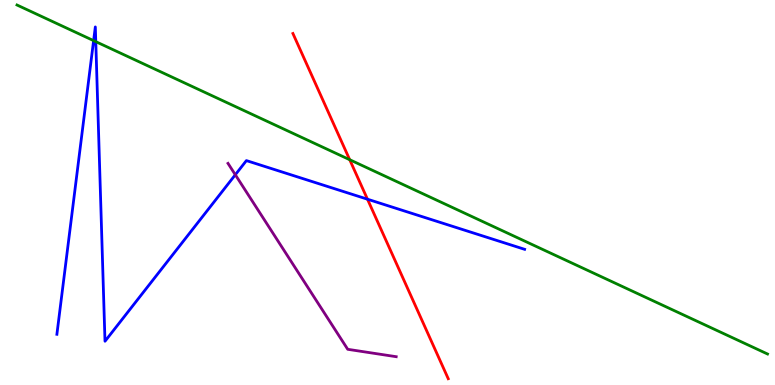[{'lines': ['blue', 'red'], 'intersections': [{'x': 4.74, 'y': 4.83}]}, {'lines': ['green', 'red'], 'intersections': [{'x': 4.51, 'y': 5.85}]}, {'lines': ['purple', 'red'], 'intersections': []}, {'lines': ['blue', 'green'], 'intersections': [{'x': 1.21, 'y': 8.94}, {'x': 1.24, 'y': 8.92}]}, {'lines': ['blue', 'purple'], 'intersections': [{'x': 3.04, 'y': 5.46}]}, {'lines': ['green', 'purple'], 'intersections': []}]